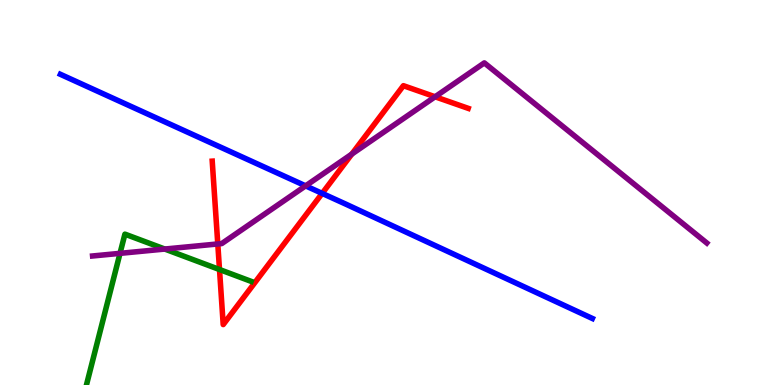[{'lines': ['blue', 'red'], 'intersections': [{'x': 4.16, 'y': 4.98}]}, {'lines': ['green', 'red'], 'intersections': [{'x': 2.83, 'y': 3.0}]}, {'lines': ['purple', 'red'], 'intersections': [{'x': 2.81, 'y': 3.66}, {'x': 4.54, 'y': 6.0}, {'x': 5.61, 'y': 7.49}]}, {'lines': ['blue', 'green'], 'intersections': []}, {'lines': ['blue', 'purple'], 'intersections': [{'x': 3.94, 'y': 5.17}]}, {'lines': ['green', 'purple'], 'intersections': [{'x': 1.55, 'y': 3.42}, {'x': 2.13, 'y': 3.53}]}]